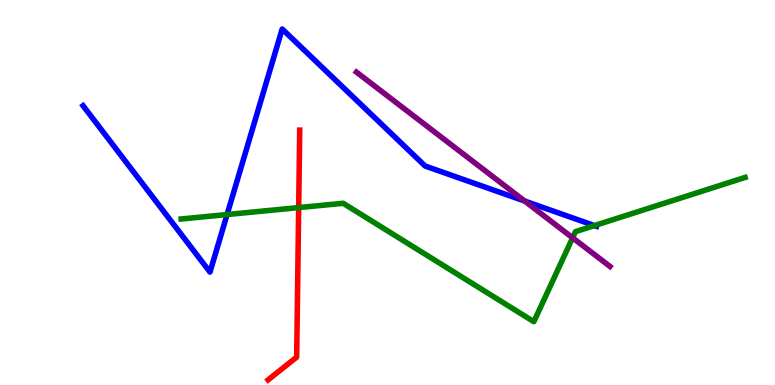[{'lines': ['blue', 'red'], 'intersections': []}, {'lines': ['green', 'red'], 'intersections': [{'x': 3.85, 'y': 4.61}]}, {'lines': ['purple', 'red'], 'intersections': []}, {'lines': ['blue', 'green'], 'intersections': [{'x': 2.93, 'y': 4.43}, {'x': 7.67, 'y': 4.14}]}, {'lines': ['blue', 'purple'], 'intersections': [{'x': 6.77, 'y': 4.78}]}, {'lines': ['green', 'purple'], 'intersections': [{'x': 7.39, 'y': 3.82}]}]